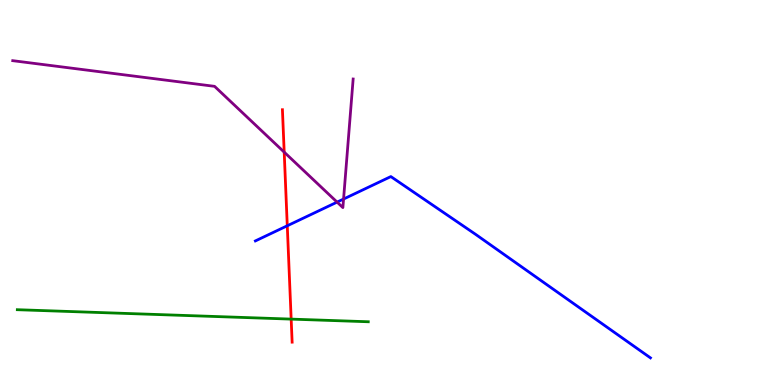[{'lines': ['blue', 'red'], 'intersections': [{'x': 3.71, 'y': 4.14}]}, {'lines': ['green', 'red'], 'intersections': [{'x': 3.76, 'y': 1.71}]}, {'lines': ['purple', 'red'], 'intersections': [{'x': 3.67, 'y': 6.05}]}, {'lines': ['blue', 'green'], 'intersections': []}, {'lines': ['blue', 'purple'], 'intersections': [{'x': 4.35, 'y': 4.75}, {'x': 4.43, 'y': 4.83}]}, {'lines': ['green', 'purple'], 'intersections': []}]